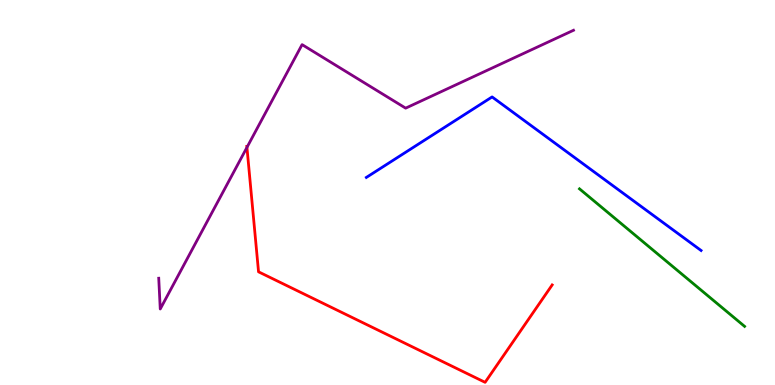[{'lines': ['blue', 'red'], 'intersections': []}, {'lines': ['green', 'red'], 'intersections': []}, {'lines': ['purple', 'red'], 'intersections': [{'x': 3.19, 'y': 6.17}]}, {'lines': ['blue', 'green'], 'intersections': []}, {'lines': ['blue', 'purple'], 'intersections': []}, {'lines': ['green', 'purple'], 'intersections': []}]